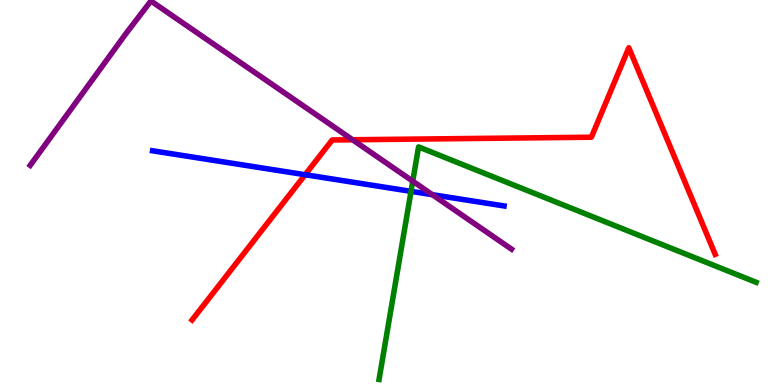[{'lines': ['blue', 'red'], 'intersections': [{'x': 3.94, 'y': 5.46}]}, {'lines': ['green', 'red'], 'intersections': []}, {'lines': ['purple', 'red'], 'intersections': [{'x': 4.55, 'y': 6.37}]}, {'lines': ['blue', 'green'], 'intersections': [{'x': 5.3, 'y': 5.03}]}, {'lines': ['blue', 'purple'], 'intersections': [{'x': 5.58, 'y': 4.94}]}, {'lines': ['green', 'purple'], 'intersections': [{'x': 5.33, 'y': 5.29}]}]